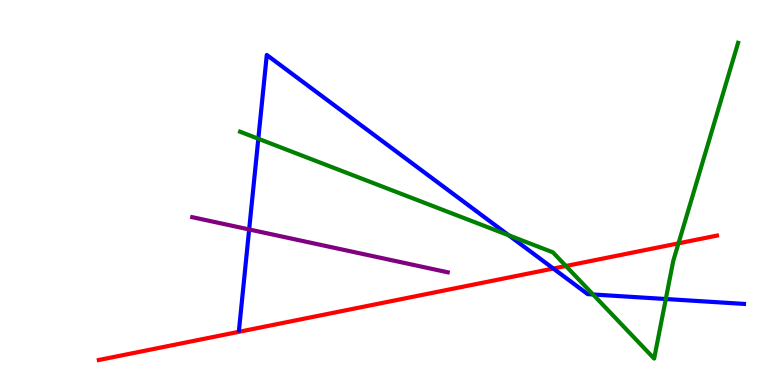[{'lines': ['blue', 'red'], 'intersections': [{'x': 7.14, 'y': 3.03}]}, {'lines': ['green', 'red'], 'intersections': [{'x': 7.3, 'y': 3.09}, {'x': 8.75, 'y': 3.68}]}, {'lines': ['purple', 'red'], 'intersections': []}, {'lines': ['blue', 'green'], 'intersections': [{'x': 3.33, 'y': 6.4}, {'x': 6.56, 'y': 3.89}, {'x': 7.65, 'y': 2.35}, {'x': 8.59, 'y': 2.23}]}, {'lines': ['blue', 'purple'], 'intersections': [{'x': 3.21, 'y': 4.04}]}, {'lines': ['green', 'purple'], 'intersections': []}]